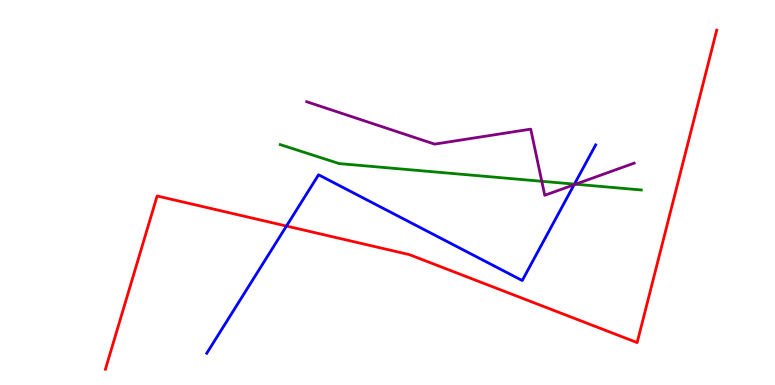[{'lines': ['blue', 'red'], 'intersections': [{'x': 3.7, 'y': 4.13}]}, {'lines': ['green', 'red'], 'intersections': []}, {'lines': ['purple', 'red'], 'intersections': []}, {'lines': ['blue', 'green'], 'intersections': [{'x': 7.41, 'y': 5.22}]}, {'lines': ['blue', 'purple'], 'intersections': [{'x': 7.41, 'y': 5.2}]}, {'lines': ['green', 'purple'], 'intersections': [{'x': 6.99, 'y': 5.29}, {'x': 7.43, 'y': 5.21}]}]